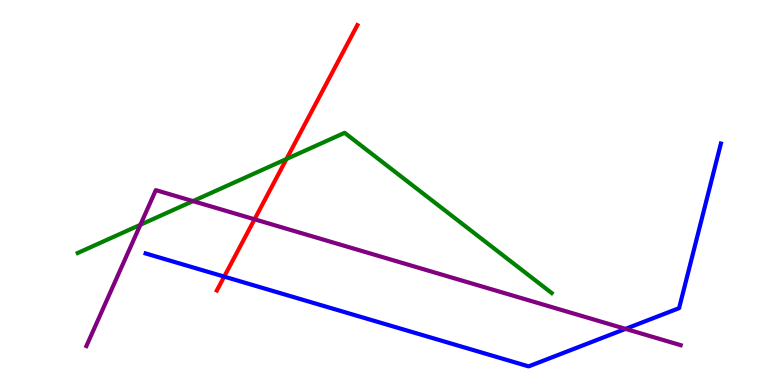[{'lines': ['blue', 'red'], 'intersections': [{'x': 2.89, 'y': 2.82}]}, {'lines': ['green', 'red'], 'intersections': [{'x': 3.7, 'y': 5.87}]}, {'lines': ['purple', 'red'], 'intersections': [{'x': 3.28, 'y': 4.3}]}, {'lines': ['blue', 'green'], 'intersections': []}, {'lines': ['blue', 'purple'], 'intersections': [{'x': 8.07, 'y': 1.46}]}, {'lines': ['green', 'purple'], 'intersections': [{'x': 1.81, 'y': 4.16}, {'x': 2.49, 'y': 4.78}]}]